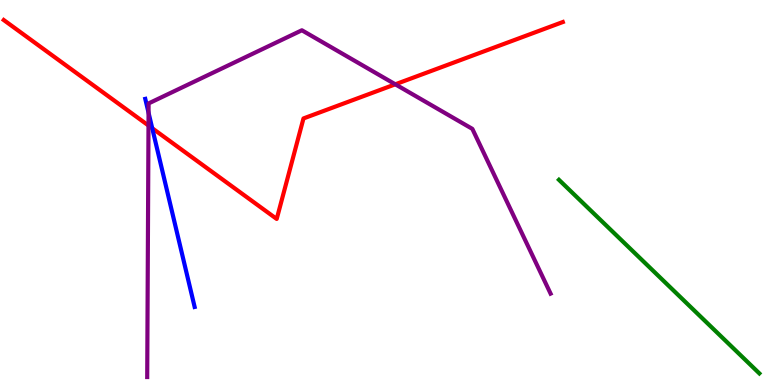[{'lines': ['blue', 'red'], 'intersections': [{'x': 1.96, 'y': 6.67}]}, {'lines': ['green', 'red'], 'intersections': []}, {'lines': ['purple', 'red'], 'intersections': [{'x': 1.92, 'y': 6.74}, {'x': 5.1, 'y': 7.81}]}, {'lines': ['blue', 'green'], 'intersections': []}, {'lines': ['blue', 'purple'], 'intersections': [{'x': 1.92, 'y': 7.07}]}, {'lines': ['green', 'purple'], 'intersections': []}]